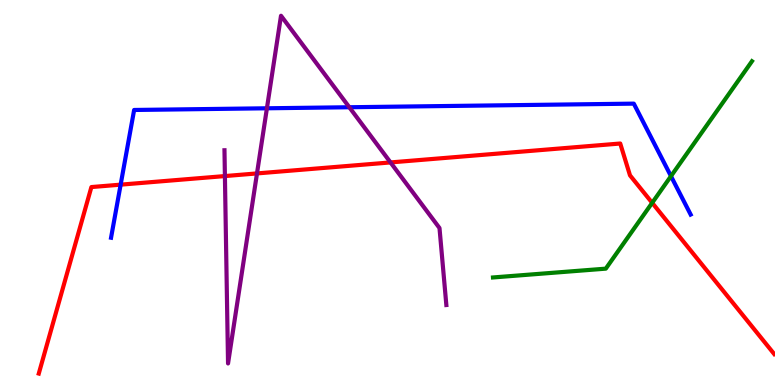[{'lines': ['blue', 'red'], 'intersections': [{'x': 1.56, 'y': 5.2}]}, {'lines': ['green', 'red'], 'intersections': [{'x': 8.42, 'y': 4.73}]}, {'lines': ['purple', 'red'], 'intersections': [{'x': 2.9, 'y': 5.43}, {'x': 3.32, 'y': 5.5}, {'x': 5.04, 'y': 5.78}]}, {'lines': ['blue', 'green'], 'intersections': [{'x': 8.66, 'y': 5.42}]}, {'lines': ['blue', 'purple'], 'intersections': [{'x': 3.44, 'y': 7.19}, {'x': 4.51, 'y': 7.21}]}, {'lines': ['green', 'purple'], 'intersections': []}]